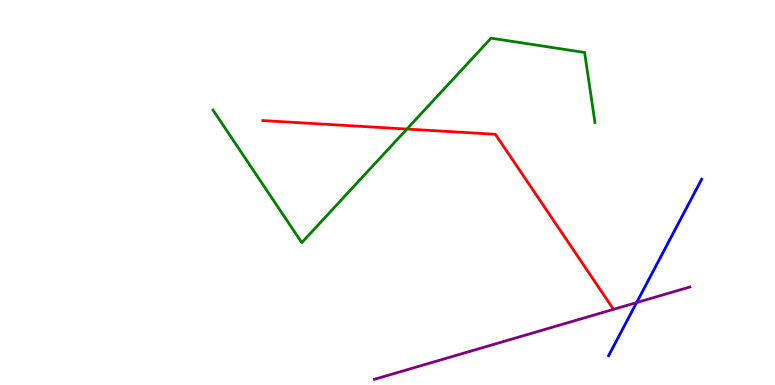[{'lines': ['blue', 'red'], 'intersections': []}, {'lines': ['green', 'red'], 'intersections': [{'x': 5.25, 'y': 6.65}]}, {'lines': ['purple', 'red'], 'intersections': []}, {'lines': ['blue', 'green'], 'intersections': []}, {'lines': ['blue', 'purple'], 'intersections': [{'x': 8.21, 'y': 2.14}]}, {'lines': ['green', 'purple'], 'intersections': []}]